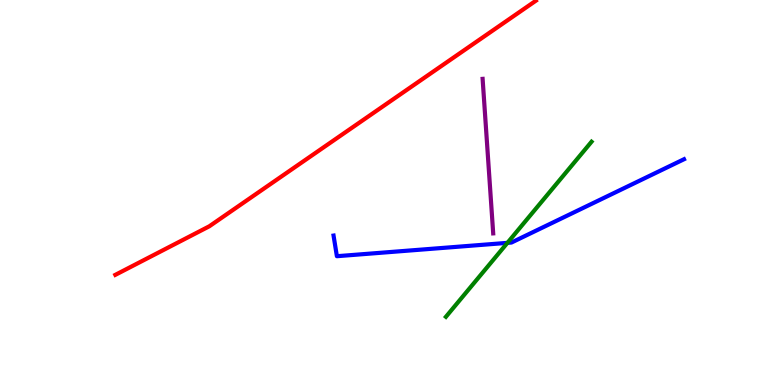[{'lines': ['blue', 'red'], 'intersections': []}, {'lines': ['green', 'red'], 'intersections': []}, {'lines': ['purple', 'red'], 'intersections': []}, {'lines': ['blue', 'green'], 'intersections': [{'x': 6.55, 'y': 3.69}]}, {'lines': ['blue', 'purple'], 'intersections': []}, {'lines': ['green', 'purple'], 'intersections': []}]